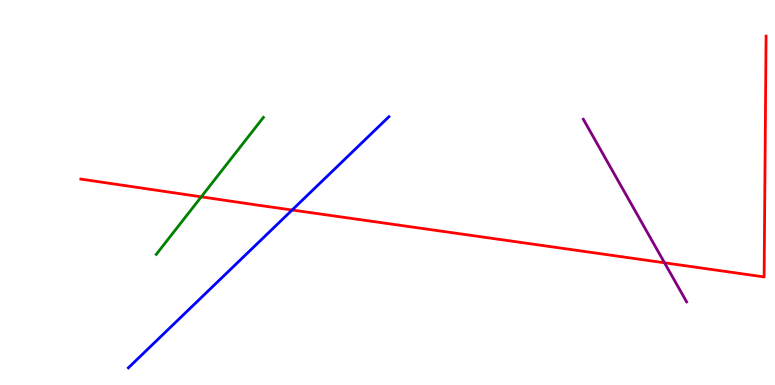[{'lines': ['blue', 'red'], 'intersections': [{'x': 3.77, 'y': 4.55}]}, {'lines': ['green', 'red'], 'intersections': [{'x': 2.6, 'y': 4.89}]}, {'lines': ['purple', 'red'], 'intersections': [{'x': 8.57, 'y': 3.17}]}, {'lines': ['blue', 'green'], 'intersections': []}, {'lines': ['blue', 'purple'], 'intersections': []}, {'lines': ['green', 'purple'], 'intersections': []}]